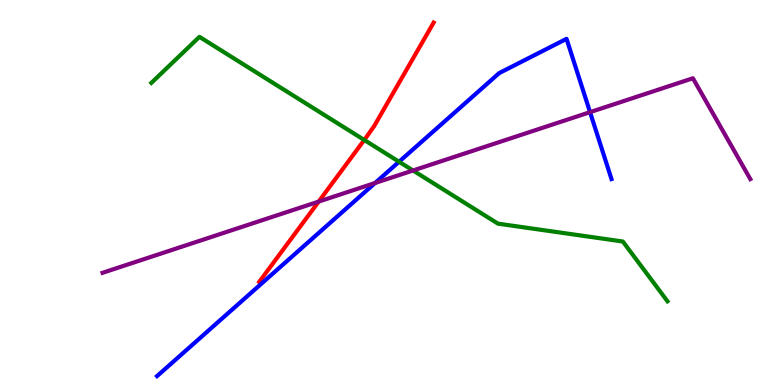[{'lines': ['blue', 'red'], 'intersections': []}, {'lines': ['green', 'red'], 'intersections': [{'x': 4.7, 'y': 6.36}]}, {'lines': ['purple', 'red'], 'intersections': [{'x': 4.11, 'y': 4.76}]}, {'lines': ['blue', 'green'], 'intersections': [{'x': 5.15, 'y': 5.8}]}, {'lines': ['blue', 'purple'], 'intersections': [{'x': 4.84, 'y': 5.25}, {'x': 7.61, 'y': 7.09}]}, {'lines': ['green', 'purple'], 'intersections': [{'x': 5.33, 'y': 5.57}]}]